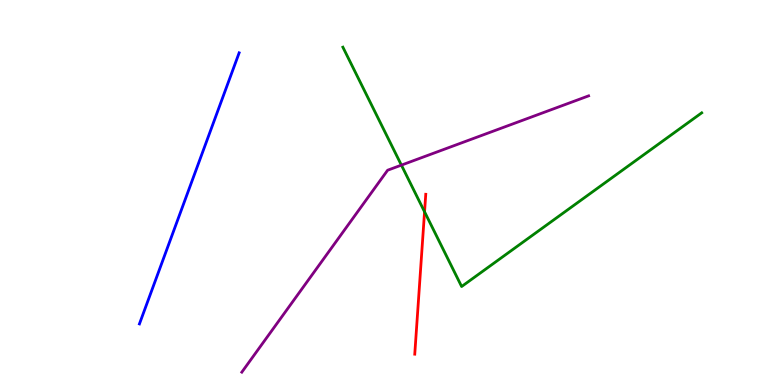[{'lines': ['blue', 'red'], 'intersections': []}, {'lines': ['green', 'red'], 'intersections': [{'x': 5.48, 'y': 4.5}]}, {'lines': ['purple', 'red'], 'intersections': []}, {'lines': ['blue', 'green'], 'intersections': []}, {'lines': ['blue', 'purple'], 'intersections': []}, {'lines': ['green', 'purple'], 'intersections': [{'x': 5.18, 'y': 5.71}]}]